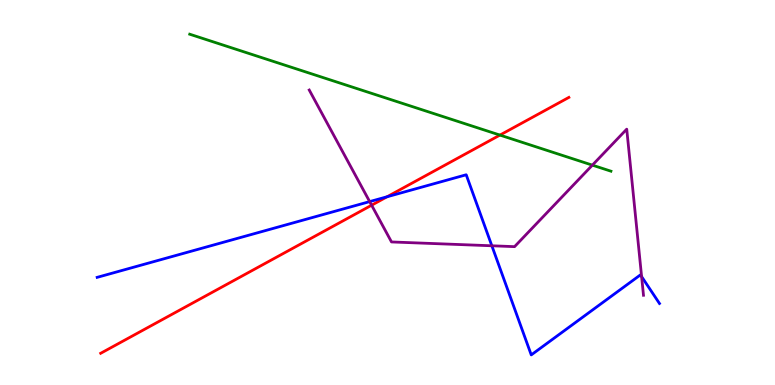[{'lines': ['blue', 'red'], 'intersections': [{'x': 4.99, 'y': 4.89}]}, {'lines': ['green', 'red'], 'intersections': [{'x': 6.45, 'y': 6.49}]}, {'lines': ['purple', 'red'], 'intersections': [{'x': 4.8, 'y': 4.67}]}, {'lines': ['blue', 'green'], 'intersections': []}, {'lines': ['blue', 'purple'], 'intersections': [{'x': 4.77, 'y': 4.76}, {'x': 6.35, 'y': 3.62}, {'x': 8.28, 'y': 2.82}]}, {'lines': ['green', 'purple'], 'intersections': [{'x': 7.64, 'y': 5.71}]}]